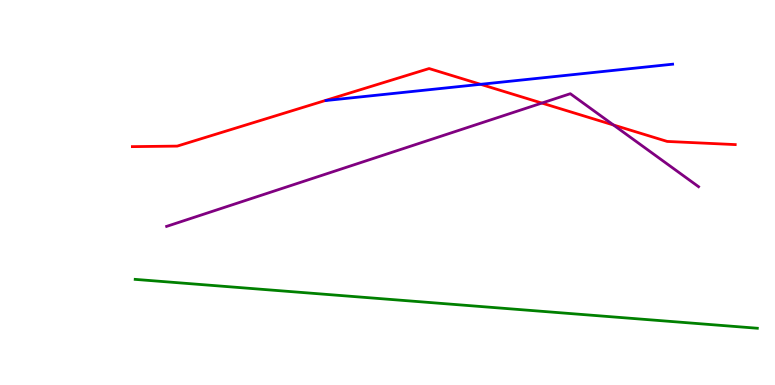[{'lines': ['blue', 'red'], 'intersections': [{'x': 6.2, 'y': 7.81}]}, {'lines': ['green', 'red'], 'intersections': []}, {'lines': ['purple', 'red'], 'intersections': [{'x': 6.99, 'y': 7.32}, {'x': 7.92, 'y': 6.75}]}, {'lines': ['blue', 'green'], 'intersections': []}, {'lines': ['blue', 'purple'], 'intersections': []}, {'lines': ['green', 'purple'], 'intersections': []}]